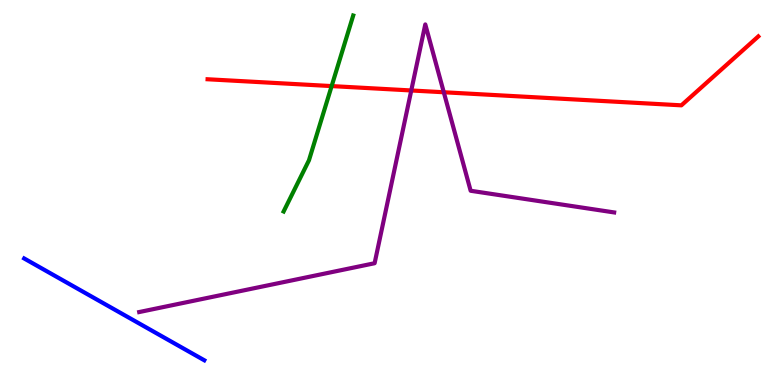[{'lines': ['blue', 'red'], 'intersections': []}, {'lines': ['green', 'red'], 'intersections': [{'x': 4.28, 'y': 7.76}]}, {'lines': ['purple', 'red'], 'intersections': [{'x': 5.31, 'y': 7.65}, {'x': 5.73, 'y': 7.6}]}, {'lines': ['blue', 'green'], 'intersections': []}, {'lines': ['blue', 'purple'], 'intersections': []}, {'lines': ['green', 'purple'], 'intersections': []}]